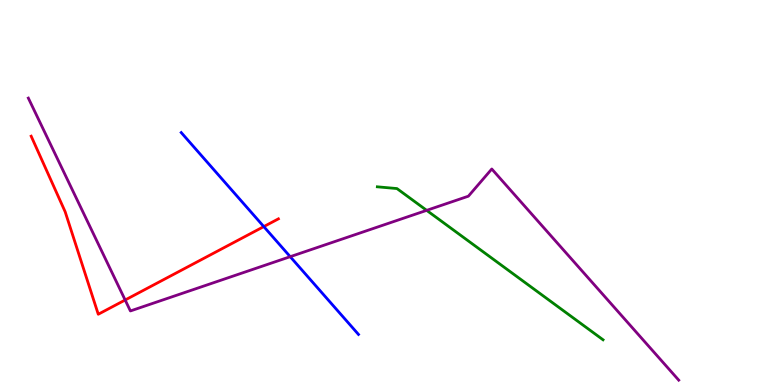[{'lines': ['blue', 'red'], 'intersections': [{'x': 3.4, 'y': 4.11}]}, {'lines': ['green', 'red'], 'intersections': []}, {'lines': ['purple', 'red'], 'intersections': [{'x': 1.61, 'y': 2.21}]}, {'lines': ['blue', 'green'], 'intersections': []}, {'lines': ['blue', 'purple'], 'intersections': [{'x': 3.74, 'y': 3.33}]}, {'lines': ['green', 'purple'], 'intersections': [{'x': 5.51, 'y': 4.54}]}]